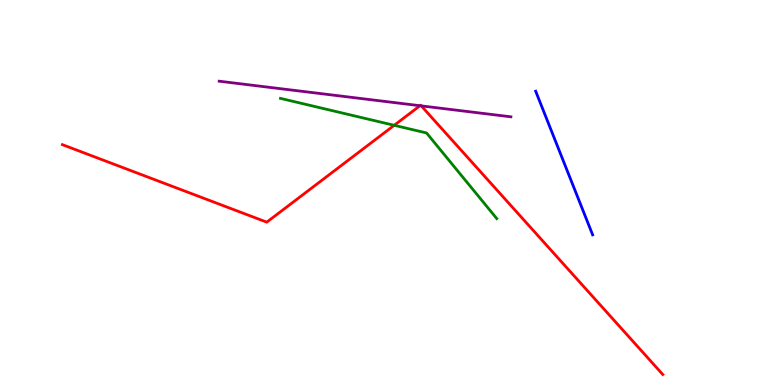[{'lines': ['blue', 'red'], 'intersections': []}, {'lines': ['green', 'red'], 'intersections': [{'x': 5.09, 'y': 6.75}]}, {'lines': ['purple', 'red'], 'intersections': [{'x': 5.42, 'y': 7.25}, {'x': 5.44, 'y': 7.25}]}, {'lines': ['blue', 'green'], 'intersections': []}, {'lines': ['blue', 'purple'], 'intersections': []}, {'lines': ['green', 'purple'], 'intersections': []}]